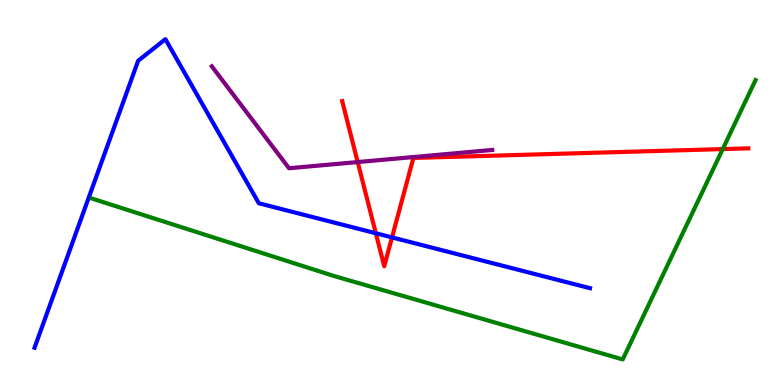[{'lines': ['blue', 'red'], 'intersections': [{'x': 4.85, 'y': 3.94}, {'x': 5.06, 'y': 3.83}]}, {'lines': ['green', 'red'], 'intersections': [{'x': 9.33, 'y': 6.13}]}, {'lines': ['purple', 'red'], 'intersections': [{'x': 4.62, 'y': 5.79}]}, {'lines': ['blue', 'green'], 'intersections': []}, {'lines': ['blue', 'purple'], 'intersections': []}, {'lines': ['green', 'purple'], 'intersections': []}]